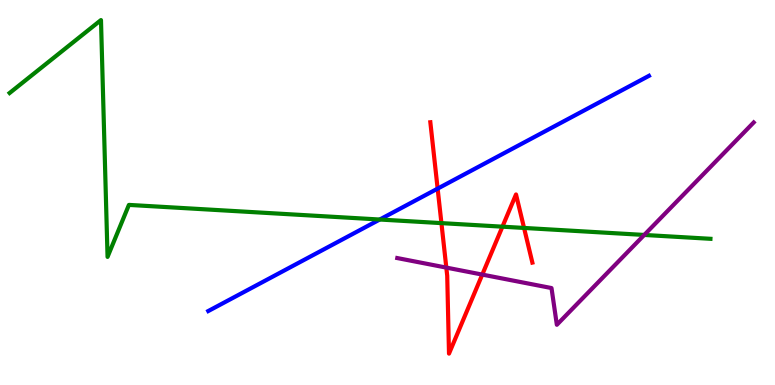[{'lines': ['blue', 'red'], 'intersections': [{'x': 5.65, 'y': 5.1}]}, {'lines': ['green', 'red'], 'intersections': [{'x': 5.7, 'y': 4.2}, {'x': 6.48, 'y': 4.11}, {'x': 6.76, 'y': 4.08}]}, {'lines': ['purple', 'red'], 'intersections': [{'x': 5.76, 'y': 3.05}, {'x': 6.22, 'y': 2.87}]}, {'lines': ['blue', 'green'], 'intersections': [{'x': 4.9, 'y': 4.3}]}, {'lines': ['blue', 'purple'], 'intersections': []}, {'lines': ['green', 'purple'], 'intersections': [{'x': 8.31, 'y': 3.9}]}]